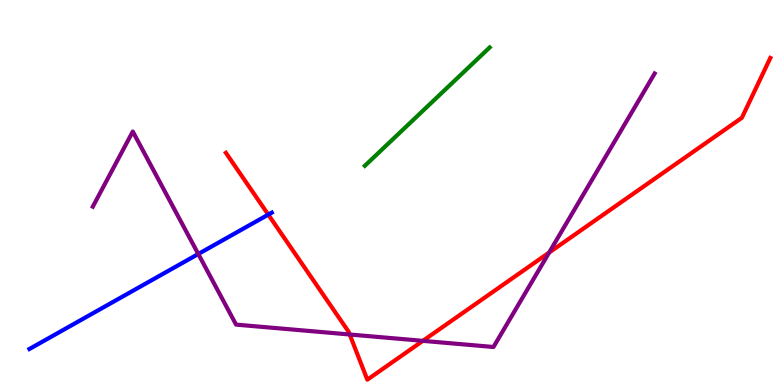[{'lines': ['blue', 'red'], 'intersections': [{'x': 3.46, 'y': 4.43}]}, {'lines': ['green', 'red'], 'intersections': []}, {'lines': ['purple', 'red'], 'intersections': [{'x': 4.51, 'y': 1.31}, {'x': 5.46, 'y': 1.15}, {'x': 7.09, 'y': 3.44}]}, {'lines': ['blue', 'green'], 'intersections': []}, {'lines': ['blue', 'purple'], 'intersections': [{'x': 2.56, 'y': 3.4}]}, {'lines': ['green', 'purple'], 'intersections': []}]